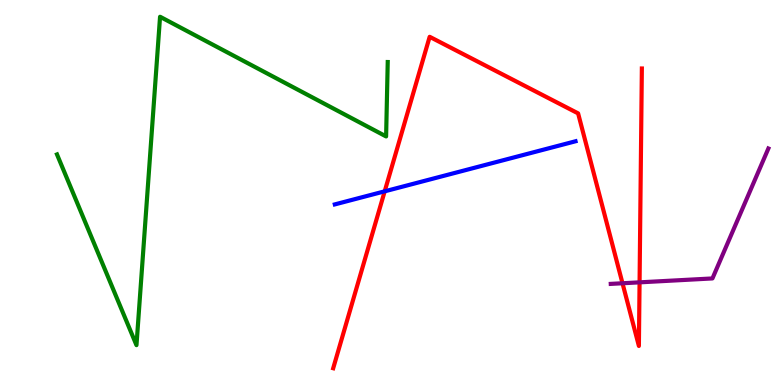[{'lines': ['blue', 'red'], 'intersections': [{'x': 4.96, 'y': 5.03}]}, {'lines': ['green', 'red'], 'intersections': []}, {'lines': ['purple', 'red'], 'intersections': [{'x': 8.03, 'y': 2.64}, {'x': 8.25, 'y': 2.67}]}, {'lines': ['blue', 'green'], 'intersections': []}, {'lines': ['blue', 'purple'], 'intersections': []}, {'lines': ['green', 'purple'], 'intersections': []}]